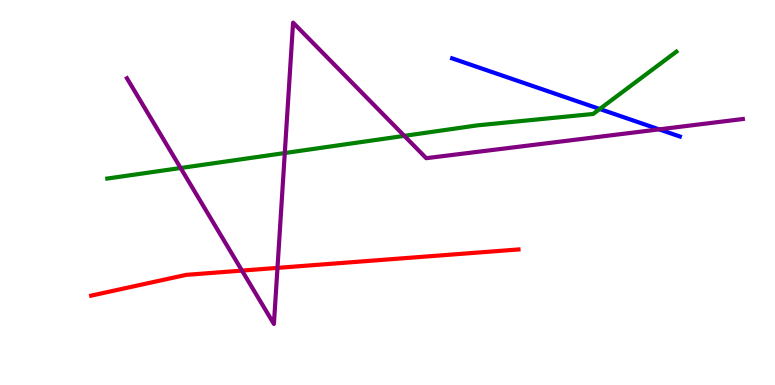[{'lines': ['blue', 'red'], 'intersections': []}, {'lines': ['green', 'red'], 'intersections': []}, {'lines': ['purple', 'red'], 'intersections': [{'x': 3.12, 'y': 2.97}, {'x': 3.58, 'y': 3.04}]}, {'lines': ['blue', 'green'], 'intersections': [{'x': 7.74, 'y': 7.17}]}, {'lines': ['blue', 'purple'], 'intersections': [{'x': 8.5, 'y': 6.64}]}, {'lines': ['green', 'purple'], 'intersections': [{'x': 2.33, 'y': 5.64}, {'x': 3.67, 'y': 6.02}, {'x': 5.22, 'y': 6.47}]}]